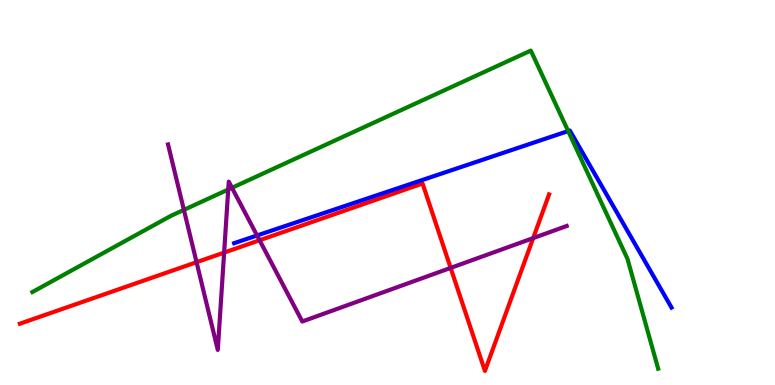[{'lines': ['blue', 'red'], 'intersections': []}, {'lines': ['green', 'red'], 'intersections': []}, {'lines': ['purple', 'red'], 'intersections': [{'x': 2.54, 'y': 3.19}, {'x': 2.89, 'y': 3.44}, {'x': 3.35, 'y': 3.76}, {'x': 5.81, 'y': 3.04}, {'x': 6.88, 'y': 3.82}]}, {'lines': ['blue', 'green'], 'intersections': [{'x': 7.33, 'y': 6.6}]}, {'lines': ['blue', 'purple'], 'intersections': [{'x': 3.32, 'y': 3.88}]}, {'lines': ['green', 'purple'], 'intersections': [{'x': 2.37, 'y': 4.55}, {'x': 2.94, 'y': 5.08}, {'x': 2.99, 'y': 5.12}]}]